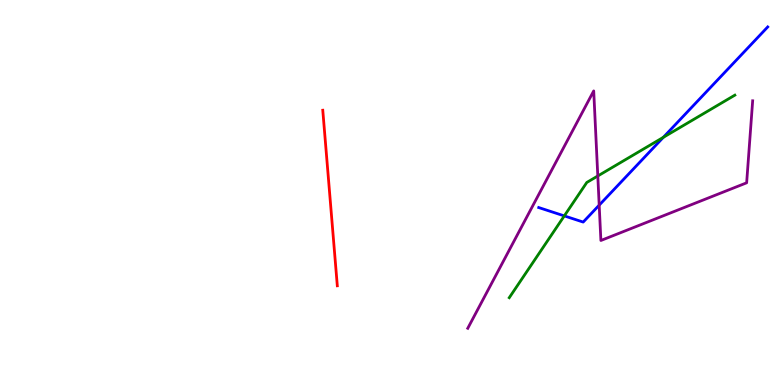[{'lines': ['blue', 'red'], 'intersections': []}, {'lines': ['green', 'red'], 'intersections': []}, {'lines': ['purple', 'red'], 'intersections': []}, {'lines': ['blue', 'green'], 'intersections': [{'x': 7.28, 'y': 4.39}, {'x': 8.56, 'y': 6.43}]}, {'lines': ['blue', 'purple'], 'intersections': [{'x': 7.73, 'y': 4.67}]}, {'lines': ['green', 'purple'], 'intersections': [{'x': 7.71, 'y': 5.43}]}]